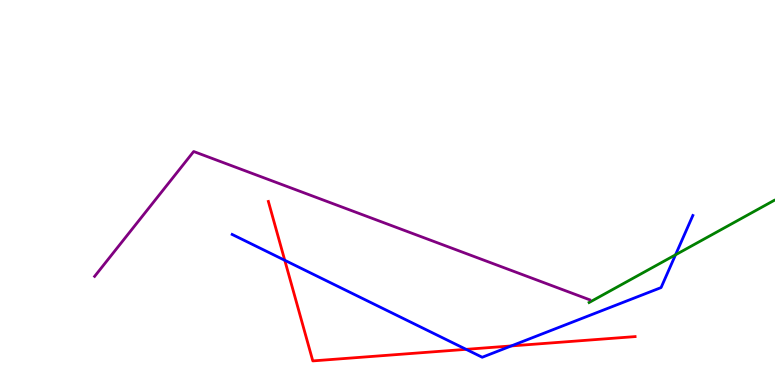[{'lines': ['blue', 'red'], 'intersections': [{'x': 3.67, 'y': 3.24}, {'x': 6.01, 'y': 0.926}, {'x': 6.6, 'y': 1.01}]}, {'lines': ['green', 'red'], 'intersections': []}, {'lines': ['purple', 'red'], 'intersections': []}, {'lines': ['blue', 'green'], 'intersections': [{'x': 8.72, 'y': 3.38}]}, {'lines': ['blue', 'purple'], 'intersections': []}, {'lines': ['green', 'purple'], 'intersections': []}]